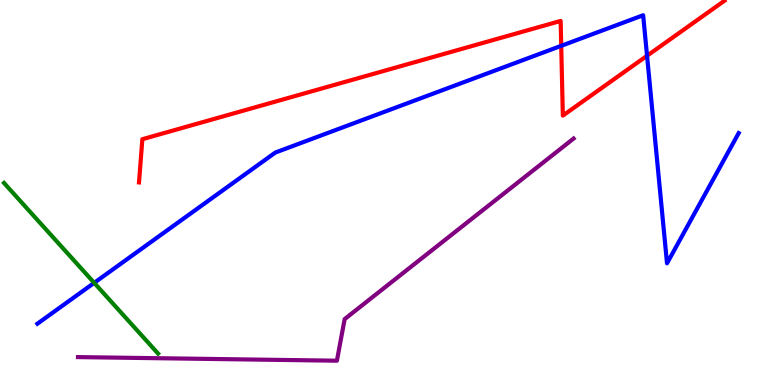[{'lines': ['blue', 'red'], 'intersections': [{'x': 7.24, 'y': 8.81}, {'x': 8.35, 'y': 8.55}]}, {'lines': ['green', 'red'], 'intersections': []}, {'lines': ['purple', 'red'], 'intersections': []}, {'lines': ['blue', 'green'], 'intersections': [{'x': 1.22, 'y': 2.65}]}, {'lines': ['blue', 'purple'], 'intersections': []}, {'lines': ['green', 'purple'], 'intersections': []}]